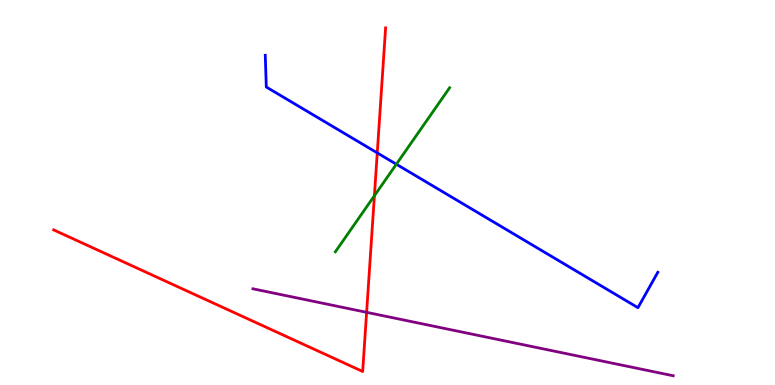[{'lines': ['blue', 'red'], 'intersections': [{'x': 4.87, 'y': 6.03}]}, {'lines': ['green', 'red'], 'intersections': [{'x': 4.83, 'y': 4.92}]}, {'lines': ['purple', 'red'], 'intersections': [{'x': 4.73, 'y': 1.89}]}, {'lines': ['blue', 'green'], 'intersections': [{'x': 5.11, 'y': 5.73}]}, {'lines': ['blue', 'purple'], 'intersections': []}, {'lines': ['green', 'purple'], 'intersections': []}]